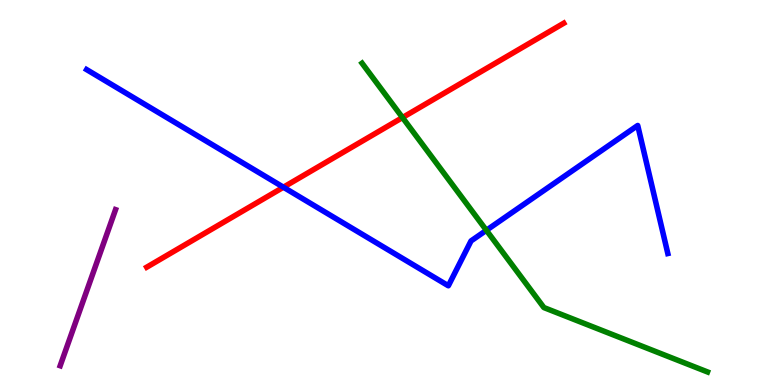[{'lines': ['blue', 'red'], 'intersections': [{'x': 3.66, 'y': 5.14}]}, {'lines': ['green', 'red'], 'intersections': [{'x': 5.19, 'y': 6.95}]}, {'lines': ['purple', 'red'], 'intersections': []}, {'lines': ['blue', 'green'], 'intersections': [{'x': 6.28, 'y': 4.02}]}, {'lines': ['blue', 'purple'], 'intersections': []}, {'lines': ['green', 'purple'], 'intersections': []}]